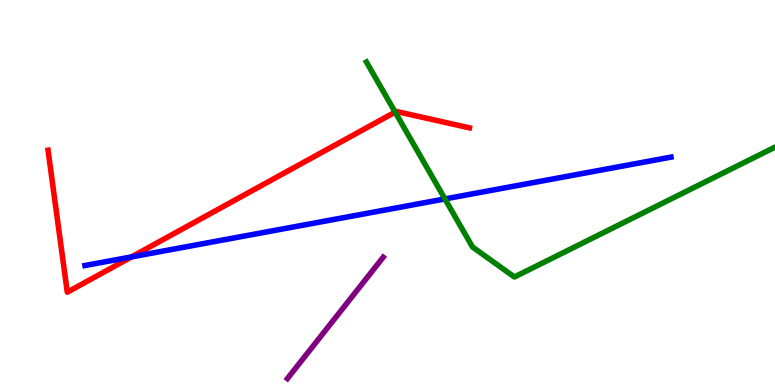[{'lines': ['blue', 'red'], 'intersections': [{'x': 1.7, 'y': 3.33}]}, {'lines': ['green', 'red'], 'intersections': [{'x': 5.1, 'y': 7.09}]}, {'lines': ['purple', 'red'], 'intersections': []}, {'lines': ['blue', 'green'], 'intersections': [{'x': 5.74, 'y': 4.83}]}, {'lines': ['blue', 'purple'], 'intersections': []}, {'lines': ['green', 'purple'], 'intersections': []}]